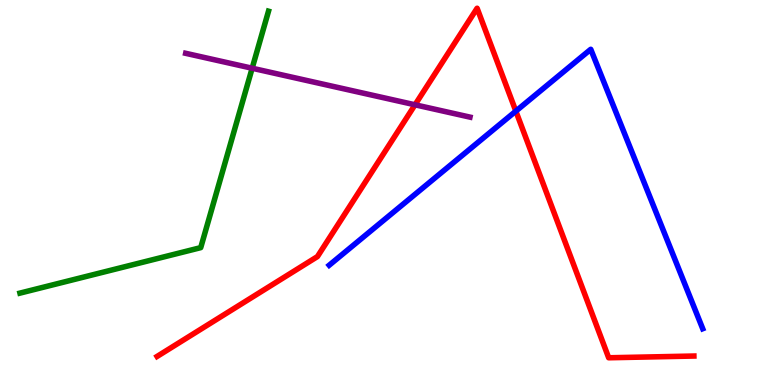[{'lines': ['blue', 'red'], 'intersections': [{'x': 6.66, 'y': 7.11}]}, {'lines': ['green', 'red'], 'intersections': []}, {'lines': ['purple', 'red'], 'intersections': [{'x': 5.36, 'y': 7.28}]}, {'lines': ['blue', 'green'], 'intersections': []}, {'lines': ['blue', 'purple'], 'intersections': []}, {'lines': ['green', 'purple'], 'intersections': [{'x': 3.25, 'y': 8.23}]}]